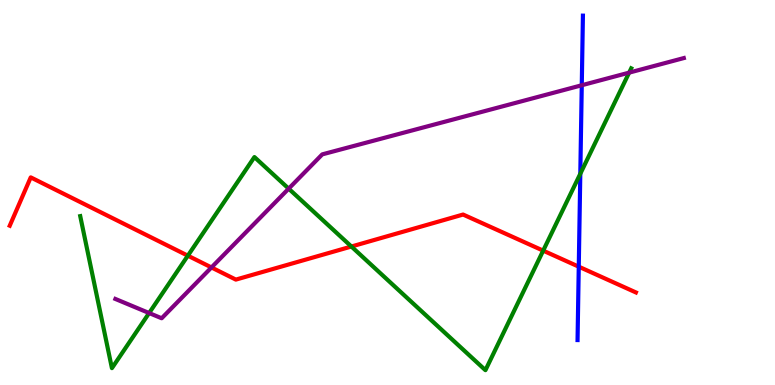[{'lines': ['blue', 'red'], 'intersections': [{'x': 7.47, 'y': 3.07}]}, {'lines': ['green', 'red'], 'intersections': [{'x': 2.42, 'y': 3.36}, {'x': 4.53, 'y': 3.6}, {'x': 7.01, 'y': 3.49}]}, {'lines': ['purple', 'red'], 'intersections': [{'x': 2.73, 'y': 3.05}]}, {'lines': ['blue', 'green'], 'intersections': [{'x': 7.49, 'y': 5.49}]}, {'lines': ['blue', 'purple'], 'intersections': [{'x': 7.51, 'y': 7.79}]}, {'lines': ['green', 'purple'], 'intersections': [{'x': 1.92, 'y': 1.87}, {'x': 3.72, 'y': 5.1}, {'x': 8.12, 'y': 8.11}]}]